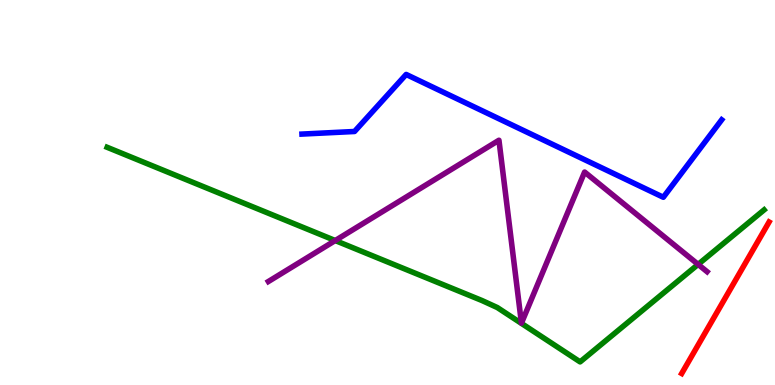[{'lines': ['blue', 'red'], 'intersections': []}, {'lines': ['green', 'red'], 'intersections': []}, {'lines': ['purple', 'red'], 'intersections': []}, {'lines': ['blue', 'green'], 'intersections': []}, {'lines': ['blue', 'purple'], 'intersections': []}, {'lines': ['green', 'purple'], 'intersections': [{'x': 4.33, 'y': 3.75}, {'x': 9.01, 'y': 3.13}]}]